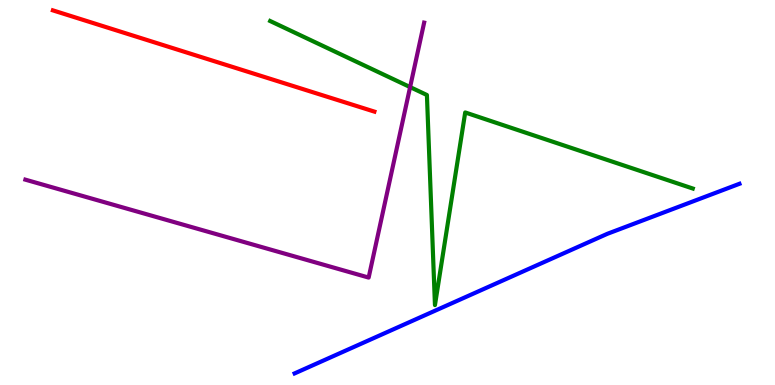[{'lines': ['blue', 'red'], 'intersections': []}, {'lines': ['green', 'red'], 'intersections': []}, {'lines': ['purple', 'red'], 'intersections': []}, {'lines': ['blue', 'green'], 'intersections': []}, {'lines': ['blue', 'purple'], 'intersections': []}, {'lines': ['green', 'purple'], 'intersections': [{'x': 5.29, 'y': 7.74}]}]